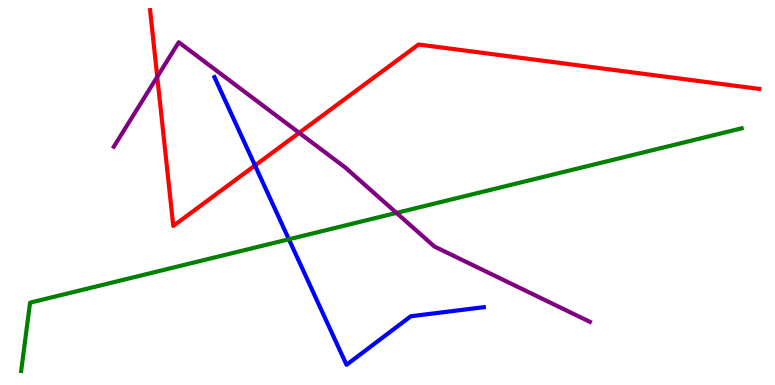[{'lines': ['blue', 'red'], 'intersections': [{'x': 3.29, 'y': 5.7}]}, {'lines': ['green', 'red'], 'intersections': []}, {'lines': ['purple', 'red'], 'intersections': [{'x': 2.03, 'y': 8.0}, {'x': 3.86, 'y': 6.55}]}, {'lines': ['blue', 'green'], 'intersections': [{'x': 3.73, 'y': 3.79}]}, {'lines': ['blue', 'purple'], 'intersections': []}, {'lines': ['green', 'purple'], 'intersections': [{'x': 5.12, 'y': 4.47}]}]